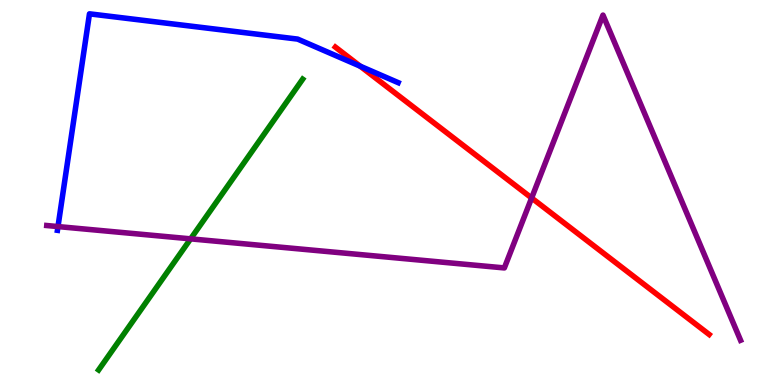[{'lines': ['blue', 'red'], 'intersections': [{'x': 4.65, 'y': 8.28}]}, {'lines': ['green', 'red'], 'intersections': []}, {'lines': ['purple', 'red'], 'intersections': [{'x': 6.86, 'y': 4.86}]}, {'lines': ['blue', 'green'], 'intersections': []}, {'lines': ['blue', 'purple'], 'intersections': [{'x': 0.748, 'y': 4.12}]}, {'lines': ['green', 'purple'], 'intersections': [{'x': 2.46, 'y': 3.8}]}]